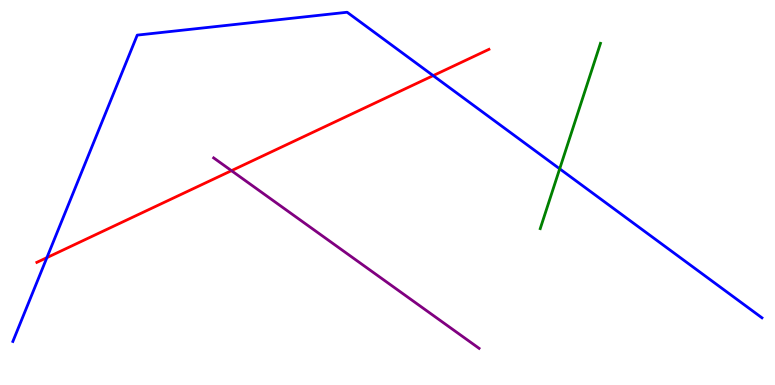[{'lines': ['blue', 'red'], 'intersections': [{'x': 0.605, 'y': 3.31}, {'x': 5.59, 'y': 8.04}]}, {'lines': ['green', 'red'], 'intersections': []}, {'lines': ['purple', 'red'], 'intersections': [{'x': 2.99, 'y': 5.57}]}, {'lines': ['blue', 'green'], 'intersections': [{'x': 7.22, 'y': 5.62}]}, {'lines': ['blue', 'purple'], 'intersections': []}, {'lines': ['green', 'purple'], 'intersections': []}]